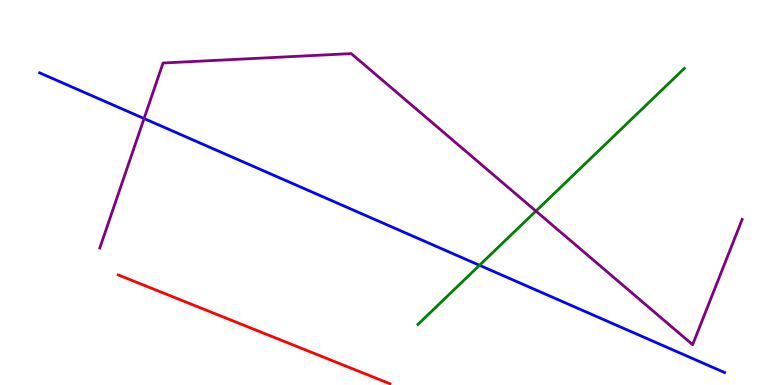[{'lines': ['blue', 'red'], 'intersections': []}, {'lines': ['green', 'red'], 'intersections': []}, {'lines': ['purple', 'red'], 'intersections': []}, {'lines': ['blue', 'green'], 'intersections': [{'x': 6.19, 'y': 3.11}]}, {'lines': ['blue', 'purple'], 'intersections': [{'x': 1.86, 'y': 6.92}]}, {'lines': ['green', 'purple'], 'intersections': [{'x': 6.91, 'y': 4.52}]}]